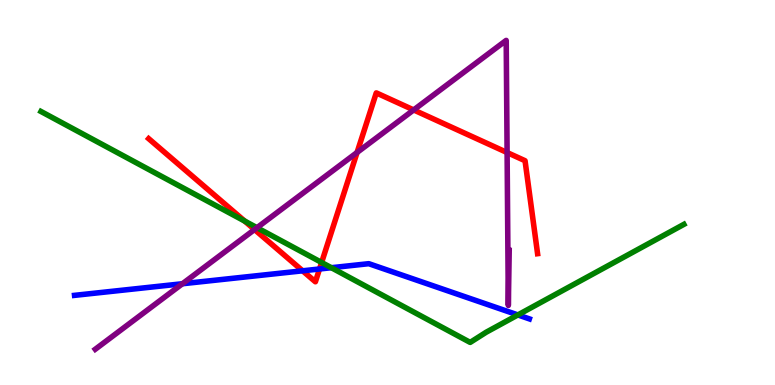[{'lines': ['blue', 'red'], 'intersections': [{'x': 3.9, 'y': 2.97}, {'x': 4.12, 'y': 3.01}]}, {'lines': ['green', 'red'], 'intersections': [{'x': 3.16, 'y': 4.26}, {'x': 4.15, 'y': 3.18}]}, {'lines': ['purple', 'red'], 'intersections': [{'x': 3.28, 'y': 4.04}, {'x': 4.61, 'y': 6.04}, {'x': 5.34, 'y': 7.14}, {'x': 6.54, 'y': 6.04}]}, {'lines': ['blue', 'green'], 'intersections': [{'x': 4.28, 'y': 3.05}, {'x': 6.68, 'y': 1.82}]}, {'lines': ['blue', 'purple'], 'intersections': [{'x': 2.35, 'y': 2.63}]}, {'lines': ['green', 'purple'], 'intersections': [{'x': 3.32, 'y': 4.09}]}]